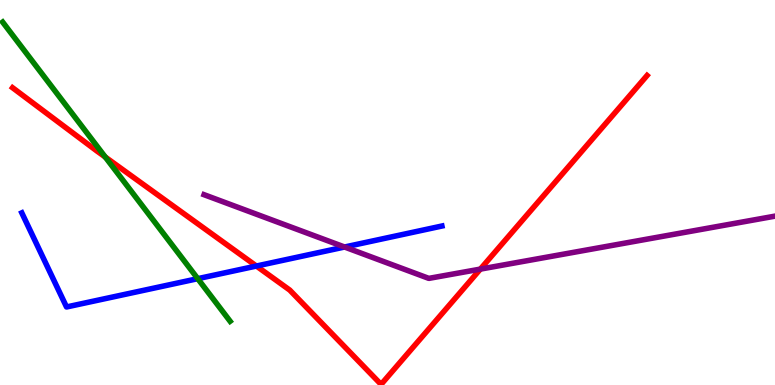[{'lines': ['blue', 'red'], 'intersections': [{'x': 3.31, 'y': 3.09}]}, {'lines': ['green', 'red'], 'intersections': [{'x': 1.36, 'y': 5.92}]}, {'lines': ['purple', 'red'], 'intersections': [{'x': 6.2, 'y': 3.01}]}, {'lines': ['blue', 'green'], 'intersections': [{'x': 2.55, 'y': 2.76}]}, {'lines': ['blue', 'purple'], 'intersections': [{'x': 4.45, 'y': 3.58}]}, {'lines': ['green', 'purple'], 'intersections': []}]